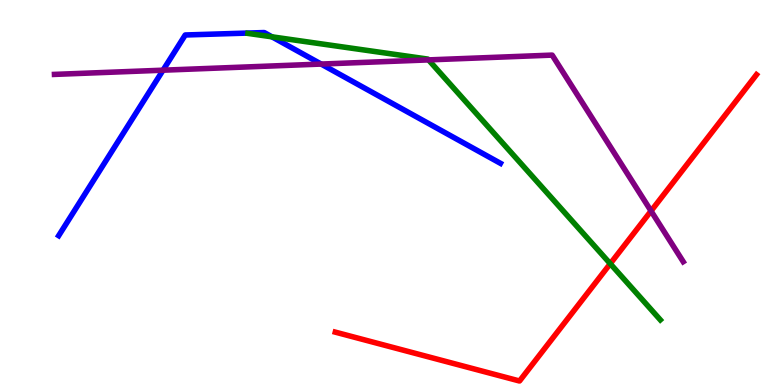[{'lines': ['blue', 'red'], 'intersections': []}, {'lines': ['green', 'red'], 'intersections': [{'x': 7.87, 'y': 3.15}]}, {'lines': ['purple', 'red'], 'intersections': [{'x': 8.4, 'y': 4.52}]}, {'lines': ['blue', 'green'], 'intersections': [{'x': 3.51, 'y': 9.04}]}, {'lines': ['blue', 'purple'], 'intersections': [{'x': 2.1, 'y': 8.18}, {'x': 4.14, 'y': 8.34}]}, {'lines': ['green', 'purple'], 'intersections': [{'x': 5.53, 'y': 8.44}]}]